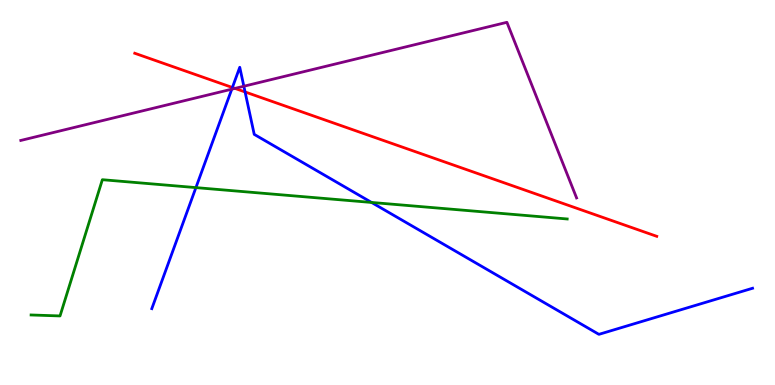[{'lines': ['blue', 'red'], 'intersections': [{'x': 3.0, 'y': 7.73}, {'x': 3.16, 'y': 7.61}]}, {'lines': ['green', 'red'], 'intersections': []}, {'lines': ['purple', 'red'], 'intersections': [{'x': 3.03, 'y': 7.7}]}, {'lines': ['blue', 'green'], 'intersections': [{'x': 2.53, 'y': 5.13}, {'x': 4.79, 'y': 4.74}]}, {'lines': ['blue', 'purple'], 'intersections': [{'x': 2.99, 'y': 7.68}, {'x': 3.15, 'y': 7.76}]}, {'lines': ['green', 'purple'], 'intersections': []}]